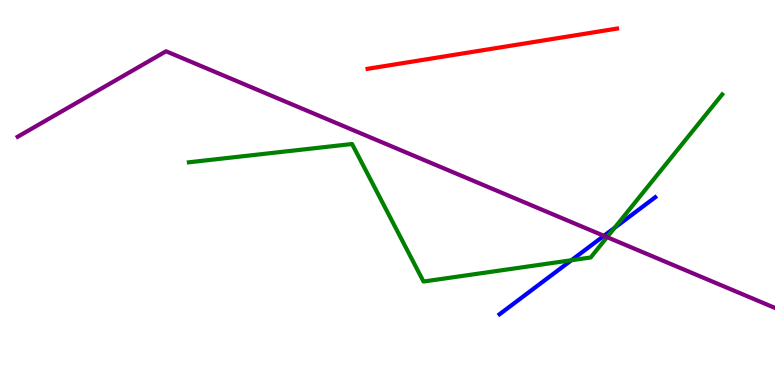[{'lines': ['blue', 'red'], 'intersections': []}, {'lines': ['green', 'red'], 'intersections': []}, {'lines': ['purple', 'red'], 'intersections': []}, {'lines': ['blue', 'green'], 'intersections': [{'x': 7.37, 'y': 3.24}, {'x': 7.93, 'y': 4.08}]}, {'lines': ['blue', 'purple'], 'intersections': [{'x': 7.79, 'y': 3.87}]}, {'lines': ['green', 'purple'], 'intersections': [{'x': 7.83, 'y': 3.84}]}]